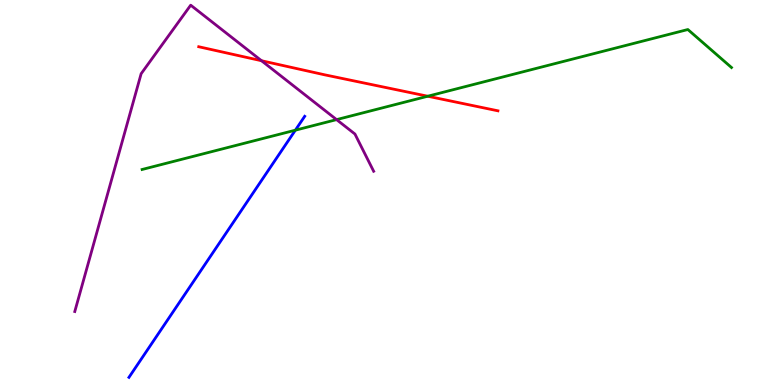[{'lines': ['blue', 'red'], 'intersections': []}, {'lines': ['green', 'red'], 'intersections': [{'x': 5.52, 'y': 7.5}]}, {'lines': ['purple', 'red'], 'intersections': [{'x': 3.37, 'y': 8.42}]}, {'lines': ['blue', 'green'], 'intersections': [{'x': 3.81, 'y': 6.62}]}, {'lines': ['blue', 'purple'], 'intersections': []}, {'lines': ['green', 'purple'], 'intersections': [{'x': 4.34, 'y': 6.89}]}]